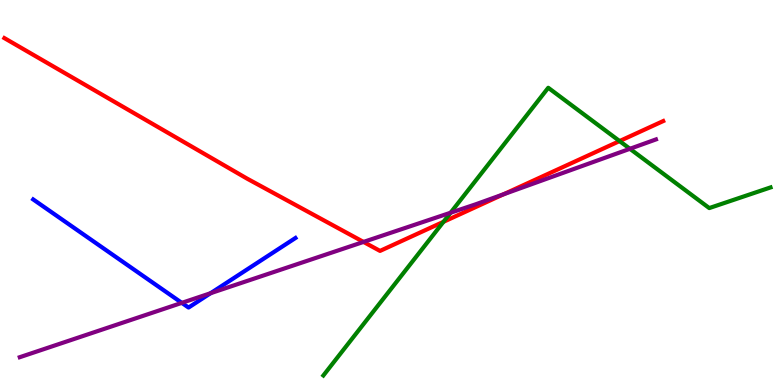[{'lines': ['blue', 'red'], 'intersections': []}, {'lines': ['green', 'red'], 'intersections': [{'x': 5.72, 'y': 4.24}, {'x': 7.99, 'y': 6.34}]}, {'lines': ['purple', 'red'], 'intersections': [{'x': 4.69, 'y': 3.72}, {'x': 6.5, 'y': 4.95}]}, {'lines': ['blue', 'green'], 'intersections': []}, {'lines': ['blue', 'purple'], 'intersections': [{'x': 2.35, 'y': 2.13}, {'x': 2.72, 'y': 2.38}]}, {'lines': ['green', 'purple'], 'intersections': [{'x': 5.81, 'y': 4.47}, {'x': 8.13, 'y': 6.14}]}]